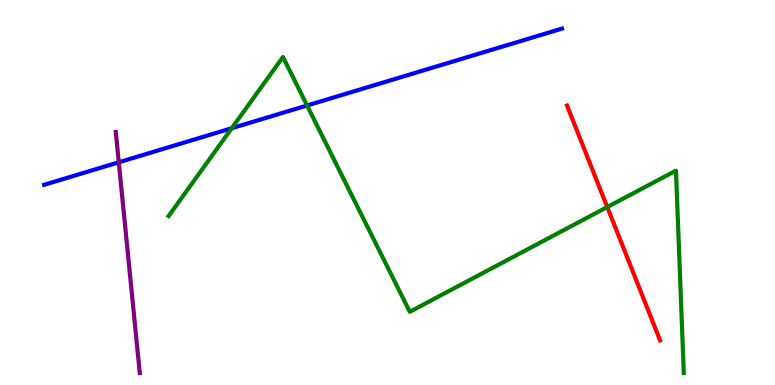[{'lines': ['blue', 'red'], 'intersections': []}, {'lines': ['green', 'red'], 'intersections': [{'x': 7.84, 'y': 4.62}]}, {'lines': ['purple', 'red'], 'intersections': []}, {'lines': ['blue', 'green'], 'intersections': [{'x': 2.99, 'y': 6.67}, {'x': 3.96, 'y': 7.26}]}, {'lines': ['blue', 'purple'], 'intersections': [{'x': 1.53, 'y': 5.78}]}, {'lines': ['green', 'purple'], 'intersections': []}]